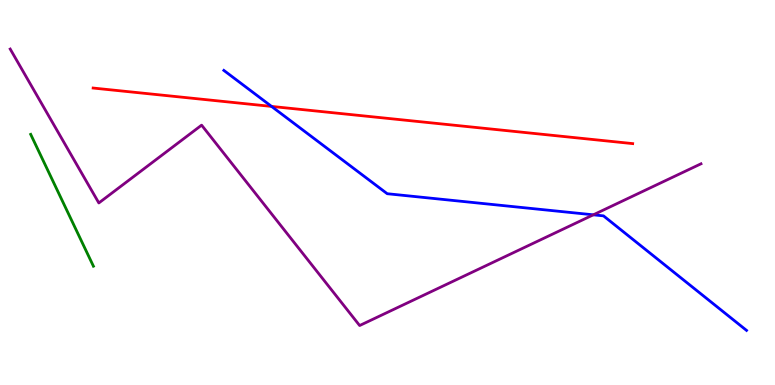[{'lines': ['blue', 'red'], 'intersections': [{'x': 3.5, 'y': 7.24}]}, {'lines': ['green', 'red'], 'intersections': []}, {'lines': ['purple', 'red'], 'intersections': []}, {'lines': ['blue', 'green'], 'intersections': []}, {'lines': ['blue', 'purple'], 'intersections': [{'x': 7.66, 'y': 4.42}]}, {'lines': ['green', 'purple'], 'intersections': []}]